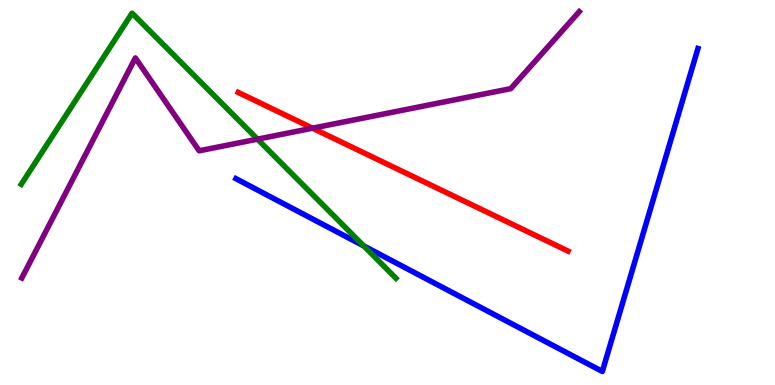[{'lines': ['blue', 'red'], 'intersections': []}, {'lines': ['green', 'red'], 'intersections': []}, {'lines': ['purple', 'red'], 'intersections': [{'x': 4.03, 'y': 6.67}]}, {'lines': ['blue', 'green'], 'intersections': [{'x': 4.69, 'y': 3.61}]}, {'lines': ['blue', 'purple'], 'intersections': []}, {'lines': ['green', 'purple'], 'intersections': [{'x': 3.32, 'y': 6.39}]}]